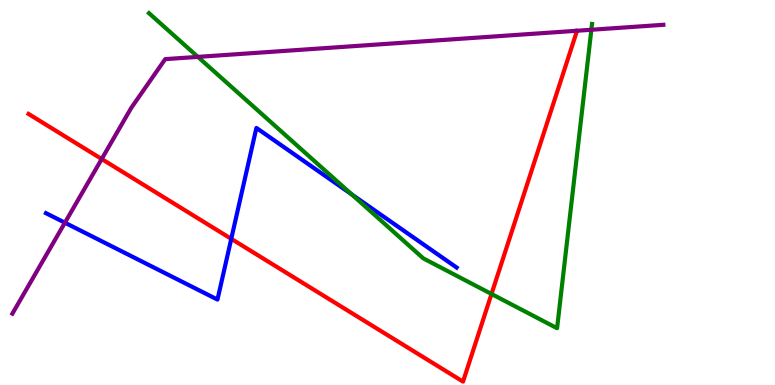[{'lines': ['blue', 'red'], 'intersections': [{'x': 2.98, 'y': 3.8}]}, {'lines': ['green', 'red'], 'intersections': [{'x': 6.34, 'y': 2.36}]}, {'lines': ['purple', 'red'], 'intersections': [{'x': 1.31, 'y': 5.87}]}, {'lines': ['blue', 'green'], 'intersections': [{'x': 4.54, 'y': 4.95}]}, {'lines': ['blue', 'purple'], 'intersections': [{'x': 0.838, 'y': 4.22}]}, {'lines': ['green', 'purple'], 'intersections': [{'x': 2.55, 'y': 8.52}, {'x': 7.63, 'y': 9.23}]}]